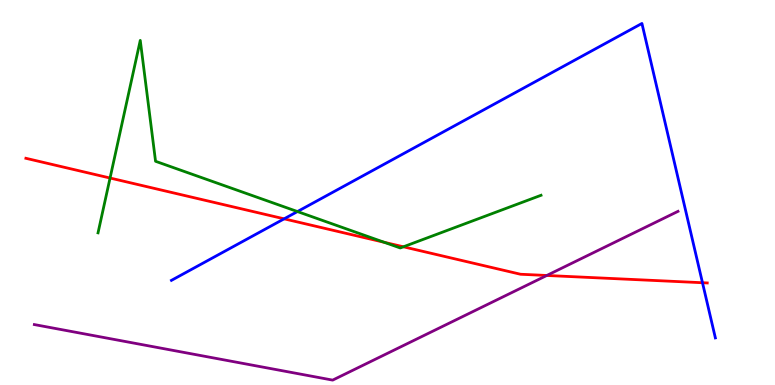[{'lines': ['blue', 'red'], 'intersections': [{'x': 3.67, 'y': 4.32}, {'x': 9.06, 'y': 2.66}]}, {'lines': ['green', 'red'], 'intersections': [{'x': 1.42, 'y': 5.38}, {'x': 4.96, 'y': 3.71}, {'x': 5.21, 'y': 3.59}]}, {'lines': ['purple', 'red'], 'intersections': [{'x': 7.06, 'y': 2.84}]}, {'lines': ['blue', 'green'], 'intersections': [{'x': 3.84, 'y': 4.51}]}, {'lines': ['blue', 'purple'], 'intersections': []}, {'lines': ['green', 'purple'], 'intersections': []}]